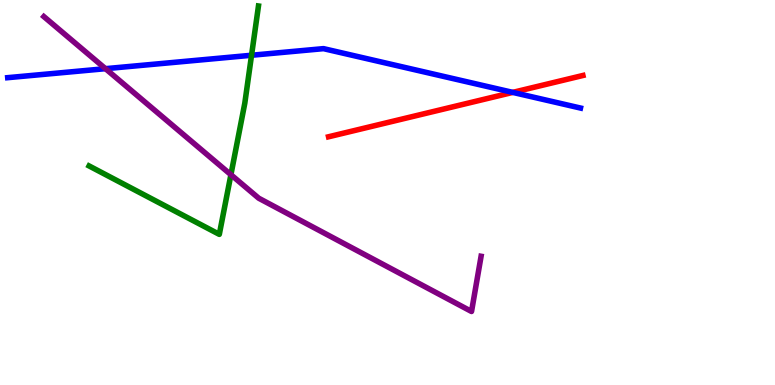[{'lines': ['blue', 'red'], 'intersections': [{'x': 6.62, 'y': 7.6}]}, {'lines': ['green', 'red'], 'intersections': []}, {'lines': ['purple', 'red'], 'intersections': []}, {'lines': ['blue', 'green'], 'intersections': [{'x': 3.25, 'y': 8.56}]}, {'lines': ['blue', 'purple'], 'intersections': [{'x': 1.36, 'y': 8.22}]}, {'lines': ['green', 'purple'], 'intersections': [{'x': 2.98, 'y': 5.46}]}]